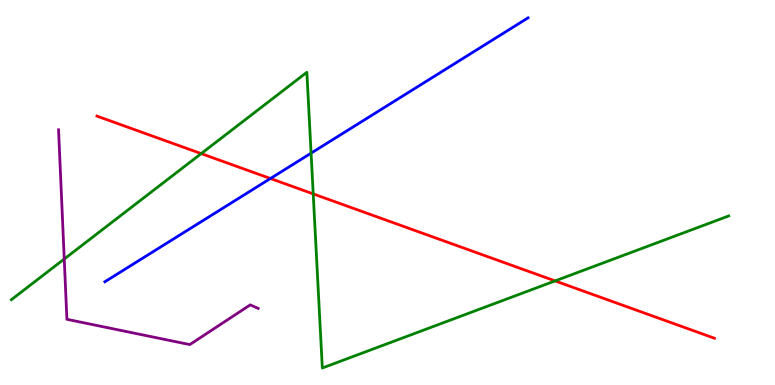[{'lines': ['blue', 'red'], 'intersections': [{'x': 3.49, 'y': 5.36}]}, {'lines': ['green', 'red'], 'intersections': [{'x': 2.6, 'y': 6.01}, {'x': 4.04, 'y': 4.96}, {'x': 7.16, 'y': 2.7}]}, {'lines': ['purple', 'red'], 'intersections': []}, {'lines': ['blue', 'green'], 'intersections': [{'x': 4.01, 'y': 6.02}]}, {'lines': ['blue', 'purple'], 'intersections': []}, {'lines': ['green', 'purple'], 'intersections': [{'x': 0.829, 'y': 3.27}]}]